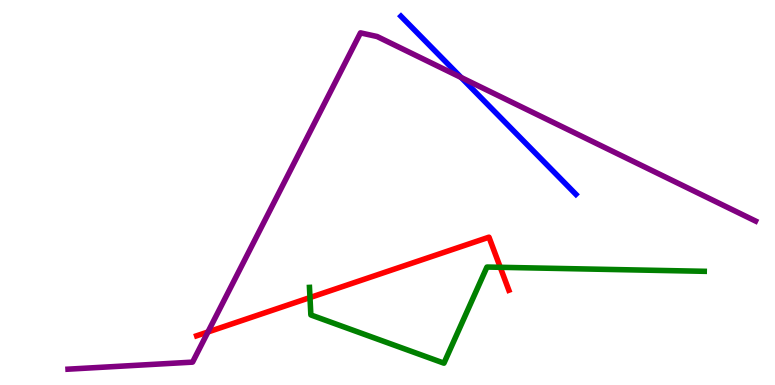[{'lines': ['blue', 'red'], 'intersections': []}, {'lines': ['green', 'red'], 'intersections': [{'x': 4.0, 'y': 2.27}, {'x': 6.45, 'y': 3.06}]}, {'lines': ['purple', 'red'], 'intersections': [{'x': 2.68, 'y': 1.38}]}, {'lines': ['blue', 'green'], 'intersections': []}, {'lines': ['blue', 'purple'], 'intersections': [{'x': 5.95, 'y': 7.99}]}, {'lines': ['green', 'purple'], 'intersections': []}]